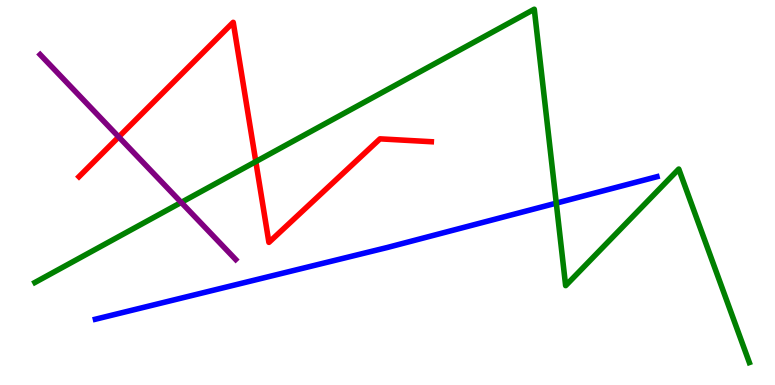[{'lines': ['blue', 'red'], 'intersections': []}, {'lines': ['green', 'red'], 'intersections': [{'x': 3.3, 'y': 5.8}]}, {'lines': ['purple', 'red'], 'intersections': [{'x': 1.53, 'y': 6.44}]}, {'lines': ['blue', 'green'], 'intersections': [{'x': 7.18, 'y': 4.72}]}, {'lines': ['blue', 'purple'], 'intersections': []}, {'lines': ['green', 'purple'], 'intersections': [{'x': 2.34, 'y': 4.74}]}]